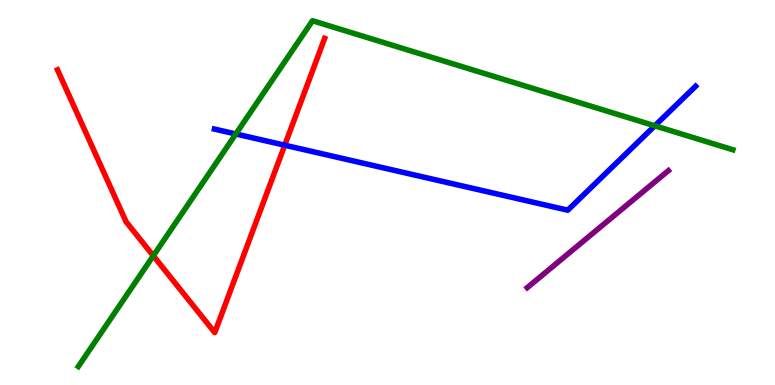[{'lines': ['blue', 'red'], 'intersections': [{'x': 3.67, 'y': 6.23}]}, {'lines': ['green', 'red'], 'intersections': [{'x': 1.98, 'y': 3.36}]}, {'lines': ['purple', 'red'], 'intersections': []}, {'lines': ['blue', 'green'], 'intersections': [{'x': 3.04, 'y': 6.52}, {'x': 8.45, 'y': 6.73}]}, {'lines': ['blue', 'purple'], 'intersections': []}, {'lines': ['green', 'purple'], 'intersections': []}]